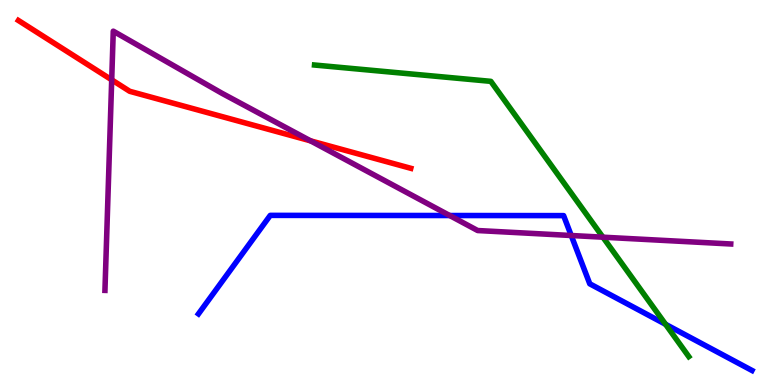[{'lines': ['blue', 'red'], 'intersections': []}, {'lines': ['green', 'red'], 'intersections': []}, {'lines': ['purple', 'red'], 'intersections': [{'x': 1.44, 'y': 7.93}, {'x': 4.01, 'y': 6.34}]}, {'lines': ['blue', 'green'], 'intersections': [{'x': 8.59, 'y': 1.58}]}, {'lines': ['blue', 'purple'], 'intersections': [{'x': 5.8, 'y': 4.4}, {'x': 7.37, 'y': 3.88}]}, {'lines': ['green', 'purple'], 'intersections': [{'x': 7.78, 'y': 3.84}]}]